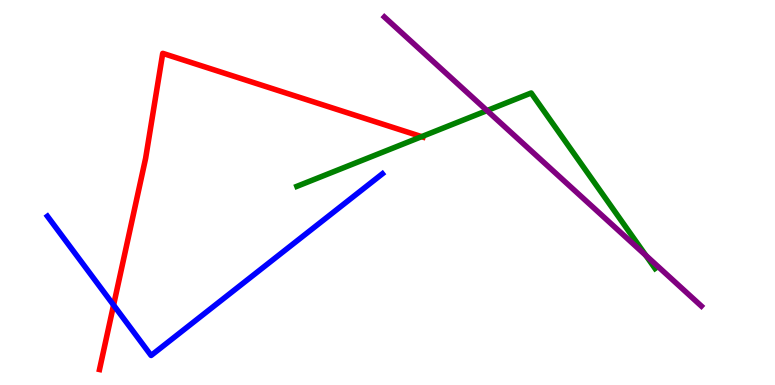[{'lines': ['blue', 'red'], 'intersections': [{'x': 1.47, 'y': 2.08}]}, {'lines': ['green', 'red'], 'intersections': [{'x': 5.44, 'y': 6.45}]}, {'lines': ['purple', 'red'], 'intersections': []}, {'lines': ['blue', 'green'], 'intersections': []}, {'lines': ['blue', 'purple'], 'intersections': []}, {'lines': ['green', 'purple'], 'intersections': [{'x': 6.28, 'y': 7.13}, {'x': 8.33, 'y': 3.37}]}]